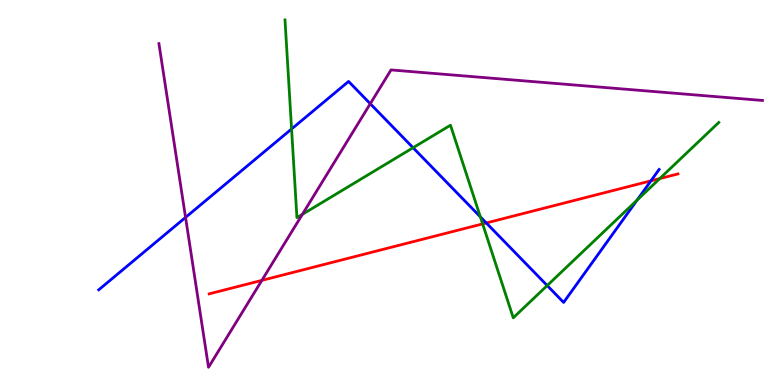[{'lines': ['blue', 'red'], 'intersections': [{'x': 6.27, 'y': 4.21}, {'x': 8.4, 'y': 5.3}]}, {'lines': ['green', 'red'], 'intersections': [{'x': 6.23, 'y': 4.18}, {'x': 8.51, 'y': 5.36}]}, {'lines': ['purple', 'red'], 'intersections': [{'x': 3.38, 'y': 2.72}]}, {'lines': ['blue', 'green'], 'intersections': [{'x': 3.76, 'y': 6.65}, {'x': 5.33, 'y': 6.16}, {'x': 6.2, 'y': 4.37}, {'x': 7.06, 'y': 2.58}, {'x': 8.22, 'y': 4.8}]}, {'lines': ['blue', 'purple'], 'intersections': [{'x': 2.39, 'y': 4.35}, {'x': 4.78, 'y': 7.31}]}, {'lines': ['green', 'purple'], 'intersections': [{'x': 3.9, 'y': 4.43}]}]